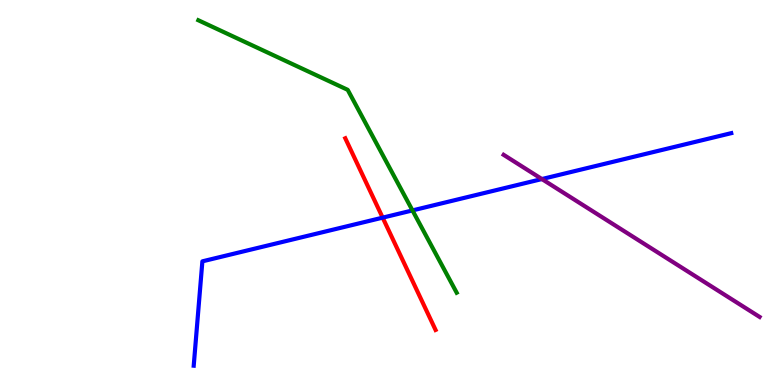[{'lines': ['blue', 'red'], 'intersections': [{'x': 4.94, 'y': 4.35}]}, {'lines': ['green', 'red'], 'intersections': []}, {'lines': ['purple', 'red'], 'intersections': []}, {'lines': ['blue', 'green'], 'intersections': [{'x': 5.32, 'y': 4.53}]}, {'lines': ['blue', 'purple'], 'intersections': [{'x': 6.99, 'y': 5.35}]}, {'lines': ['green', 'purple'], 'intersections': []}]